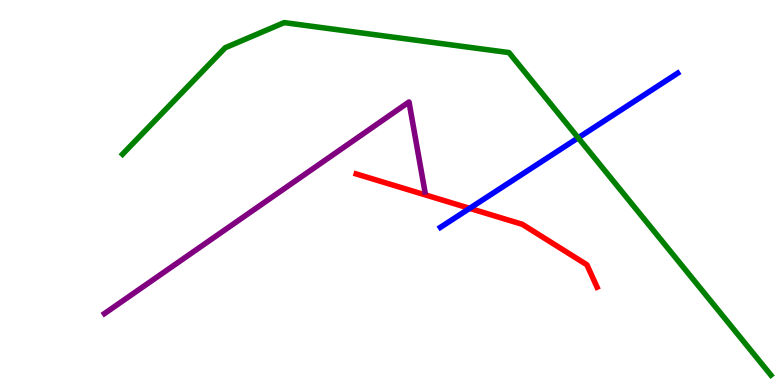[{'lines': ['blue', 'red'], 'intersections': [{'x': 6.06, 'y': 4.59}]}, {'lines': ['green', 'red'], 'intersections': []}, {'lines': ['purple', 'red'], 'intersections': []}, {'lines': ['blue', 'green'], 'intersections': [{'x': 7.46, 'y': 6.42}]}, {'lines': ['blue', 'purple'], 'intersections': []}, {'lines': ['green', 'purple'], 'intersections': []}]